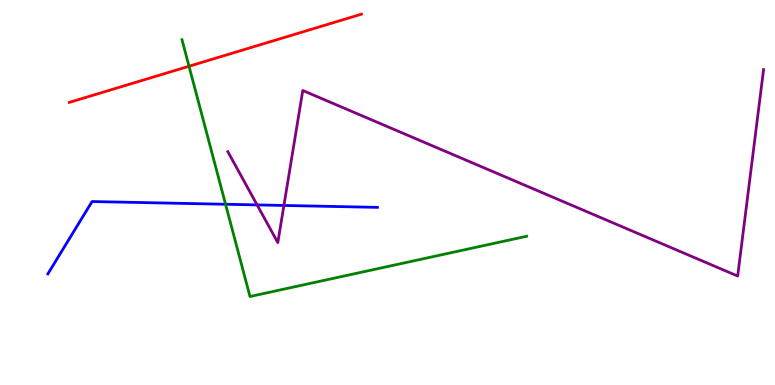[{'lines': ['blue', 'red'], 'intersections': []}, {'lines': ['green', 'red'], 'intersections': [{'x': 2.44, 'y': 8.28}]}, {'lines': ['purple', 'red'], 'intersections': []}, {'lines': ['blue', 'green'], 'intersections': [{'x': 2.91, 'y': 4.69}]}, {'lines': ['blue', 'purple'], 'intersections': [{'x': 3.32, 'y': 4.68}, {'x': 3.66, 'y': 4.66}]}, {'lines': ['green', 'purple'], 'intersections': []}]